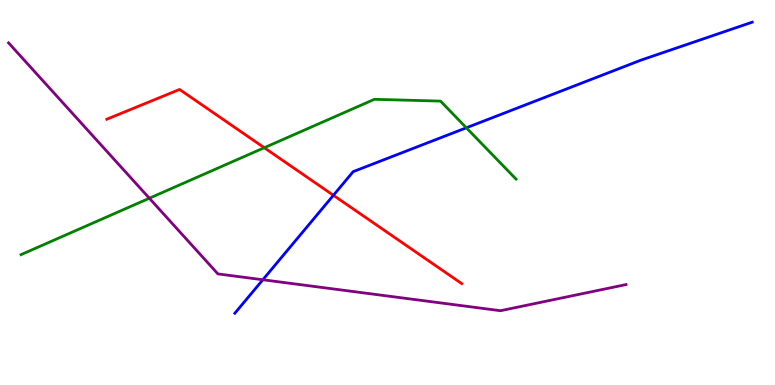[{'lines': ['blue', 'red'], 'intersections': [{'x': 4.3, 'y': 4.93}]}, {'lines': ['green', 'red'], 'intersections': [{'x': 3.41, 'y': 6.16}]}, {'lines': ['purple', 'red'], 'intersections': []}, {'lines': ['blue', 'green'], 'intersections': [{'x': 6.02, 'y': 6.68}]}, {'lines': ['blue', 'purple'], 'intersections': [{'x': 3.39, 'y': 2.73}]}, {'lines': ['green', 'purple'], 'intersections': [{'x': 1.93, 'y': 4.85}]}]